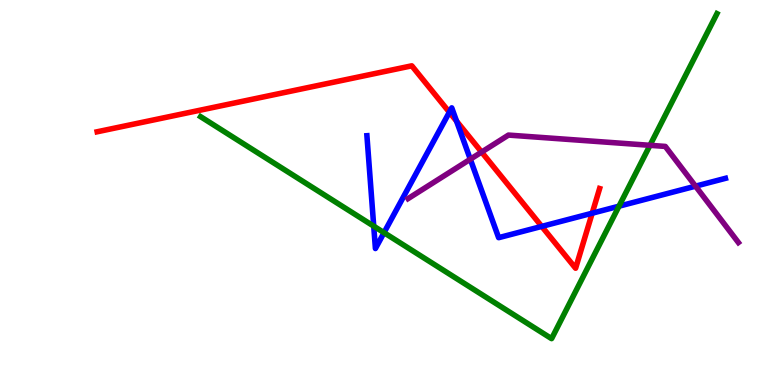[{'lines': ['blue', 'red'], 'intersections': [{'x': 5.8, 'y': 7.09}, {'x': 5.89, 'y': 6.85}, {'x': 6.99, 'y': 4.12}, {'x': 7.64, 'y': 4.46}]}, {'lines': ['green', 'red'], 'intersections': []}, {'lines': ['purple', 'red'], 'intersections': [{'x': 6.21, 'y': 6.05}]}, {'lines': ['blue', 'green'], 'intersections': [{'x': 4.82, 'y': 4.13}, {'x': 4.96, 'y': 3.96}, {'x': 7.99, 'y': 4.64}]}, {'lines': ['blue', 'purple'], 'intersections': [{'x': 6.07, 'y': 5.86}, {'x': 8.97, 'y': 5.16}]}, {'lines': ['green', 'purple'], 'intersections': [{'x': 8.39, 'y': 6.23}]}]